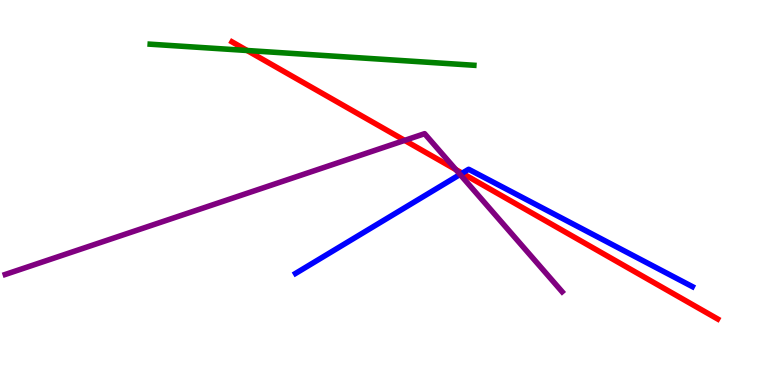[{'lines': ['blue', 'red'], 'intersections': [{'x': 5.96, 'y': 5.5}]}, {'lines': ['green', 'red'], 'intersections': [{'x': 3.19, 'y': 8.69}]}, {'lines': ['purple', 'red'], 'intersections': [{'x': 5.22, 'y': 6.35}, {'x': 5.88, 'y': 5.59}]}, {'lines': ['blue', 'green'], 'intersections': []}, {'lines': ['blue', 'purple'], 'intersections': [{'x': 5.94, 'y': 5.47}]}, {'lines': ['green', 'purple'], 'intersections': []}]